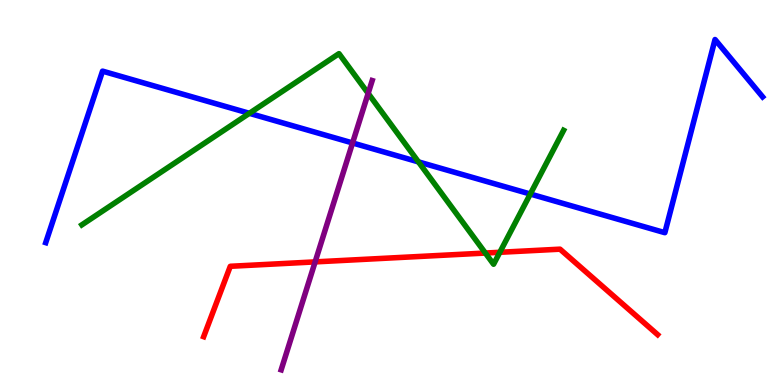[{'lines': ['blue', 'red'], 'intersections': []}, {'lines': ['green', 'red'], 'intersections': [{'x': 6.26, 'y': 3.43}, {'x': 6.45, 'y': 3.45}]}, {'lines': ['purple', 'red'], 'intersections': [{'x': 4.07, 'y': 3.2}]}, {'lines': ['blue', 'green'], 'intersections': [{'x': 3.22, 'y': 7.06}, {'x': 5.4, 'y': 5.8}, {'x': 6.84, 'y': 4.96}]}, {'lines': ['blue', 'purple'], 'intersections': [{'x': 4.55, 'y': 6.29}]}, {'lines': ['green', 'purple'], 'intersections': [{'x': 4.75, 'y': 7.57}]}]